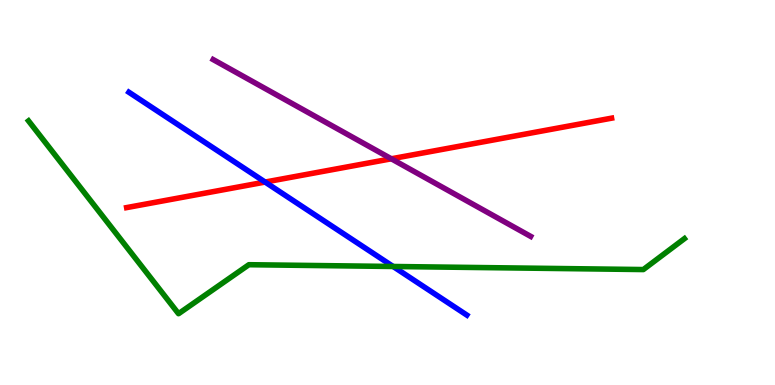[{'lines': ['blue', 'red'], 'intersections': [{'x': 3.42, 'y': 5.27}]}, {'lines': ['green', 'red'], 'intersections': []}, {'lines': ['purple', 'red'], 'intersections': [{'x': 5.05, 'y': 5.88}]}, {'lines': ['blue', 'green'], 'intersections': [{'x': 5.07, 'y': 3.08}]}, {'lines': ['blue', 'purple'], 'intersections': []}, {'lines': ['green', 'purple'], 'intersections': []}]